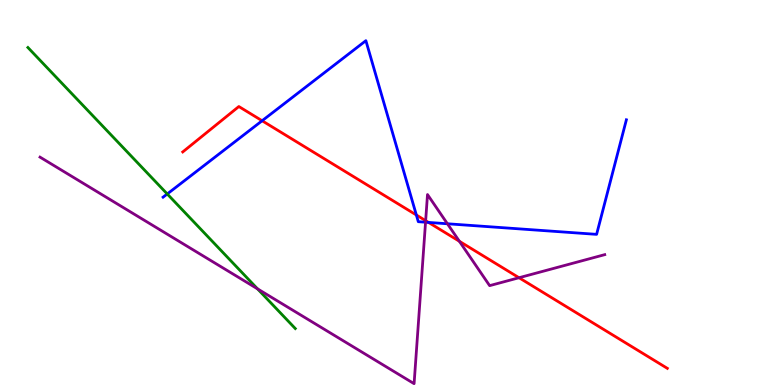[{'lines': ['blue', 'red'], 'intersections': [{'x': 3.38, 'y': 6.86}, {'x': 5.37, 'y': 4.42}, {'x': 5.53, 'y': 4.22}]}, {'lines': ['green', 'red'], 'intersections': []}, {'lines': ['purple', 'red'], 'intersections': [{'x': 5.49, 'y': 4.27}, {'x': 5.93, 'y': 3.73}, {'x': 6.7, 'y': 2.79}]}, {'lines': ['blue', 'green'], 'intersections': [{'x': 2.16, 'y': 4.96}]}, {'lines': ['blue', 'purple'], 'intersections': [{'x': 5.49, 'y': 4.23}, {'x': 5.77, 'y': 4.19}]}, {'lines': ['green', 'purple'], 'intersections': [{'x': 3.32, 'y': 2.5}]}]